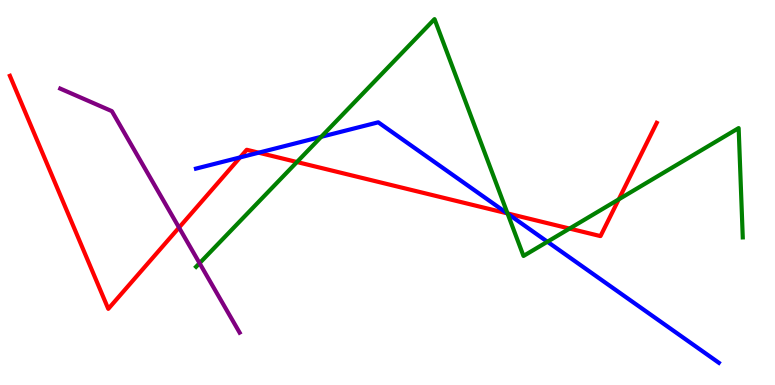[{'lines': ['blue', 'red'], 'intersections': [{'x': 3.1, 'y': 5.91}, {'x': 3.34, 'y': 6.03}, {'x': 6.54, 'y': 4.46}]}, {'lines': ['green', 'red'], 'intersections': [{'x': 3.83, 'y': 5.79}, {'x': 6.55, 'y': 4.46}, {'x': 7.35, 'y': 4.06}, {'x': 7.98, 'y': 4.82}]}, {'lines': ['purple', 'red'], 'intersections': [{'x': 2.31, 'y': 4.09}]}, {'lines': ['blue', 'green'], 'intersections': [{'x': 4.14, 'y': 6.45}, {'x': 6.55, 'y': 4.45}, {'x': 7.06, 'y': 3.72}]}, {'lines': ['blue', 'purple'], 'intersections': []}, {'lines': ['green', 'purple'], 'intersections': [{'x': 2.57, 'y': 3.16}]}]